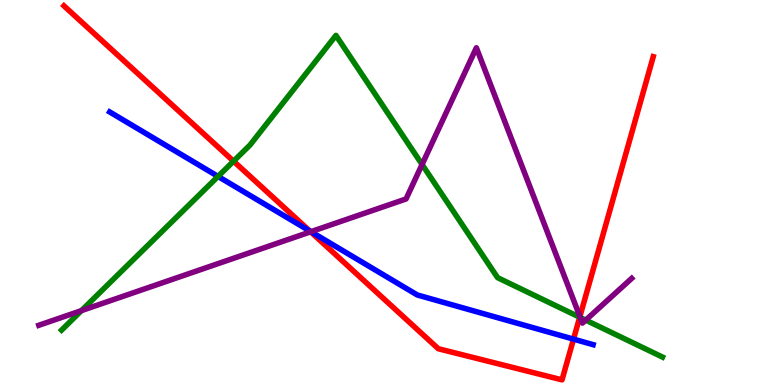[{'lines': ['blue', 'red'], 'intersections': [{'x': 4.0, 'y': 4.0}, {'x': 7.4, 'y': 1.19}]}, {'lines': ['green', 'red'], 'intersections': [{'x': 3.01, 'y': 5.81}, {'x': 7.48, 'y': 1.76}]}, {'lines': ['purple', 'red'], 'intersections': [{'x': 4.01, 'y': 3.98}, {'x': 7.48, 'y': 1.78}]}, {'lines': ['blue', 'green'], 'intersections': [{'x': 2.81, 'y': 5.42}]}, {'lines': ['blue', 'purple'], 'intersections': [{'x': 4.01, 'y': 3.98}]}, {'lines': ['green', 'purple'], 'intersections': [{'x': 1.05, 'y': 1.93}, {'x': 5.45, 'y': 5.73}, {'x': 7.49, 'y': 1.75}, {'x': 7.56, 'y': 1.69}]}]